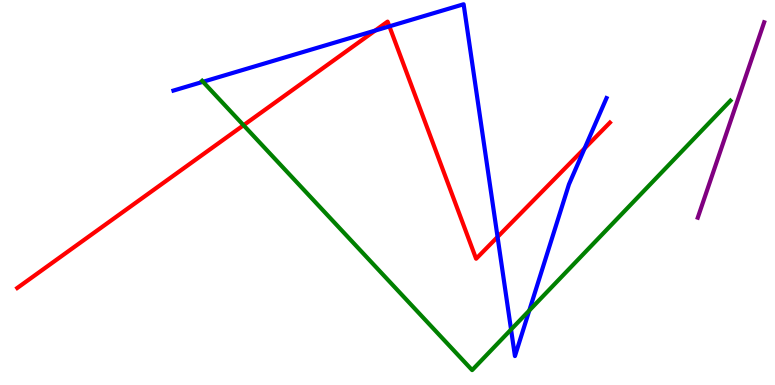[{'lines': ['blue', 'red'], 'intersections': [{'x': 4.84, 'y': 9.21}, {'x': 5.02, 'y': 9.32}, {'x': 6.42, 'y': 3.85}, {'x': 7.54, 'y': 6.15}]}, {'lines': ['green', 'red'], 'intersections': [{'x': 3.14, 'y': 6.75}]}, {'lines': ['purple', 'red'], 'intersections': []}, {'lines': ['blue', 'green'], 'intersections': [{'x': 2.62, 'y': 7.88}, {'x': 6.59, 'y': 1.44}, {'x': 6.83, 'y': 1.94}]}, {'lines': ['blue', 'purple'], 'intersections': []}, {'lines': ['green', 'purple'], 'intersections': []}]